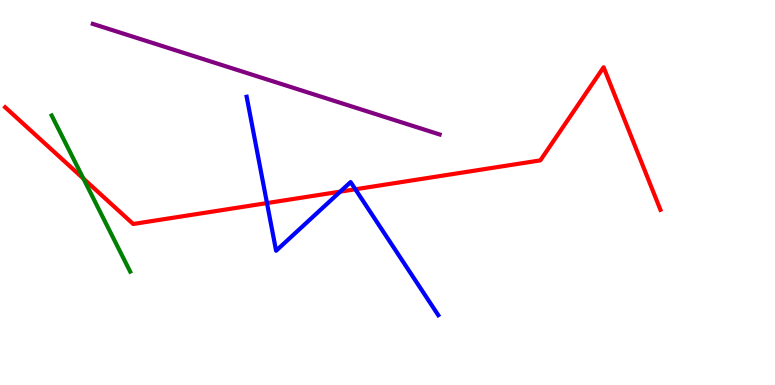[{'lines': ['blue', 'red'], 'intersections': [{'x': 3.44, 'y': 4.73}, {'x': 4.39, 'y': 5.02}, {'x': 4.59, 'y': 5.08}]}, {'lines': ['green', 'red'], 'intersections': [{'x': 1.08, 'y': 5.36}]}, {'lines': ['purple', 'red'], 'intersections': []}, {'lines': ['blue', 'green'], 'intersections': []}, {'lines': ['blue', 'purple'], 'intersections': []}, {'lines': ['green', 'purple'], 'intersections': []}]